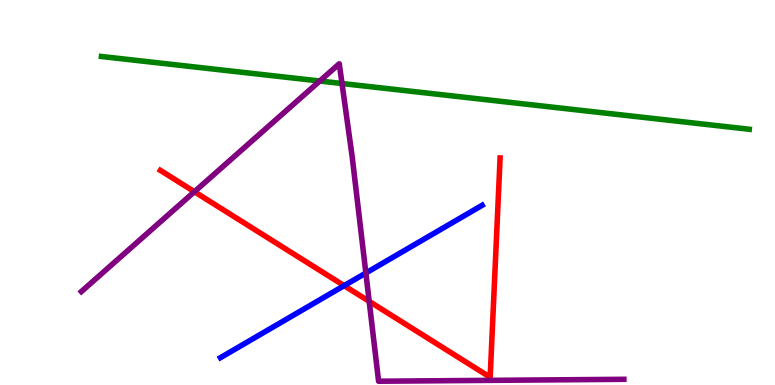[{'lines': ['blue', 'red'], 'intersections': [{'x': 4.44, 'y': 2.58}]}, {'lines': ['green', 'red'], 'intersections': []}, {'lines': ['purple', 'red'], 'intersections': [{'x': 2.51, 'y': 5.02}, {'x': 4.76, 'y': 2.17}]}, {'lines': ['blue', 'green'], 'intersections': []}, {'lines': ['blue', 'purple'], 'intersections': [{'x': 4.72, 'y': 2.91}]}, {'lines': ['green', 'purple'], 'intersections': [{'x': 4.13, 'y': 7.9}, {'x': 4.41, 'y': 7.83}]}]